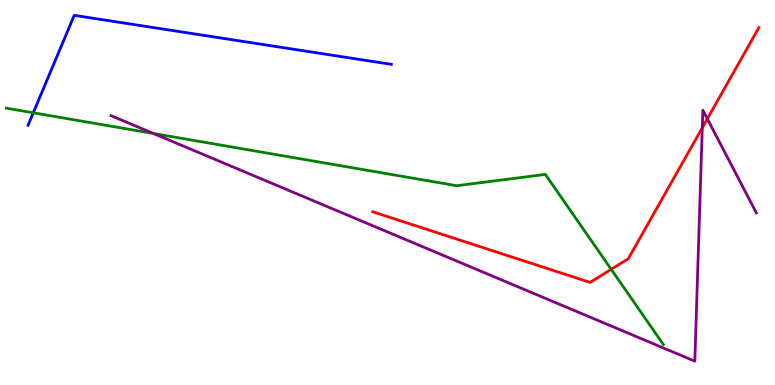[{'lines': ['blue', 'red'], 'intersections': []}, {'lines': ['green', 'red'], 'intersections': [{'x': 7.89, 'y': 3.0}]}, {'lines': ['purple', 'red'], 'intersections': [{'x': 9.06, 'y': 6.68}, {'x': 9.13, 'y': 6.91}]}, {'lines': ['blue', 'green'], 'intersections': [{'x': 0.429, 'y': 7.07}]}, {'lines': ['blue', 'purple'], 'intersections': []}, {'lines': ['green', 'purple'], 'intersections': [{'x': 1.98, 'y': 6.53}]}]